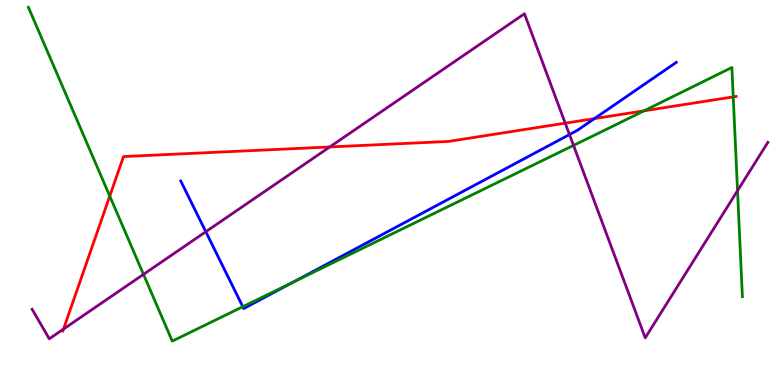[{'lines': ['blue', 'red'], 'intersections': [{'x': 7.67, 'y': 6.92}]}, {'lines': ['green', 'red'], 'intersections': [{'x': 1.42, 'y': 4.91}, {'x': 8.31, 'y': 7.12}, {'x': 9.46, 'y': 7.48}]}, {'lines': ['purple', 'red'], 'intersections': [{'x': 0.819, 'y': 1.45}, {'x': 4.25, 'y': 6.18}, {'x': 7.29, 'y': 6.8}]}, {'lines': ['blue', 'green'], 'intersections': [{'x': 3.13, 'y': 2.03}, {'x': 3.78, 'y': 2.67}]}, {'lines': ['blue', 'purple'], 'intersections': [{'x': 2.66, 'y': 3.98}, {'x': 7.35, 'y': 6.51}]}, {'lines': ['green', 'purple'], 'intersections': [{'x': 1.85, 'y': 2.87}, {'x': 7.4, 'y': 6.22}, {'x': 9.52, 'y': 5.05}]}]